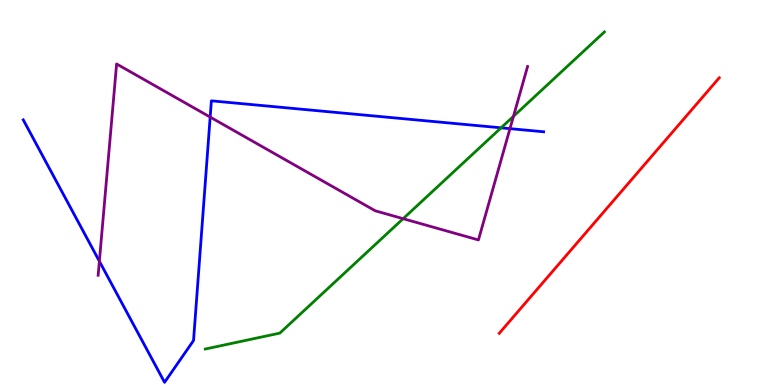[{'lines': ['blue', 'red'], 'intersections': []}, {'lines': ['green', 'red'], 'intersections': []}, {'lines': ['purple', 'red'], 'intersections': []}, {'lines': ['blue', 'green'], 'intersections': [{'x': 6.47, 'y': 6.68}]}, {'lines': ['blue', 'purple'], 'intersections': [{'x': 1.28, 'y': 3.21}, {'x': 2.71, 'y': 6.96}, {'x': 6.58, 'y': 6.66}]}, {'lines': ['green', 'purple'], 'intersections': [{'x': 5.2, 'y': 4.32}, {'x': 6.63, 'y': 6.98}]}]